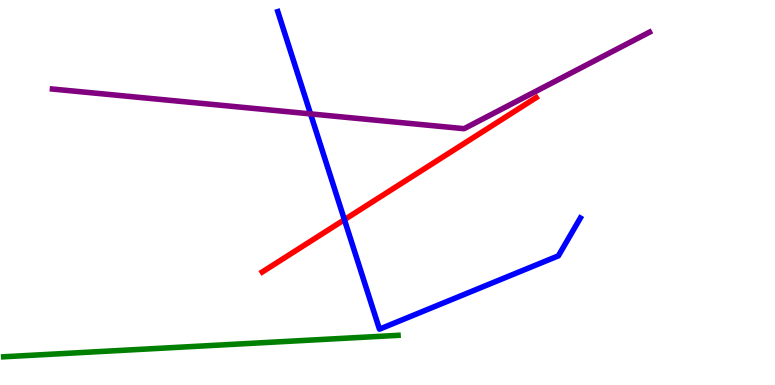[{'lines': ['blue', 'red'], 'intersections': [{'x': 4.44, 'y': 4.29}]}, {'lines': ['green', 'red'], 'intersections': []}, {'lines': ['purple', 'red'], 'intersections': []}, {'lines': ['blue', 'green'], 'intersections': []}, {'lines': ['blue', 'purple'], 'intersections': [{'x': 4.01, 'y': 7.04}]}, {'lines': ['green', 'purple'], 'intersections': []}]